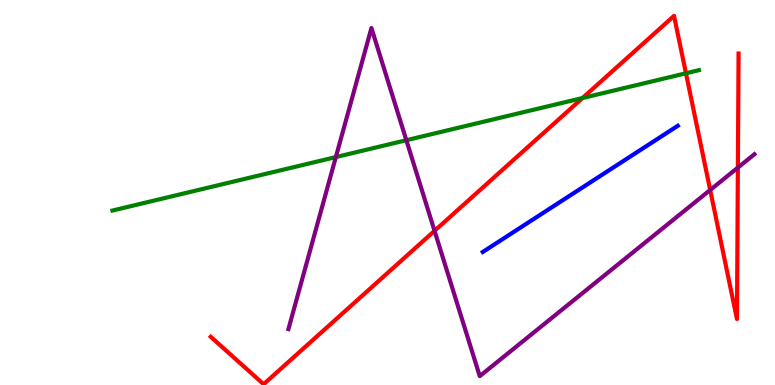[{'lines': ['blue', 'red'], 'intersections': []}, {'lines': ['green', 'red'], 'intersections': [{'x': 7.52, 'y': 7.45}, {'x': 8.85, 'y': 8.1}]}, {'lines': ['purple', 'red'], 'intersections': [{'x': 5.61, 'y': 4.0}, {'x': 9.16, 'y': 5.07}, {'x': 9.52, 'y': 5.65}]}, {'lines': ['blue', 'green'], 'intersections': []}, {'lines': ['blue', 'purple'], 'intersections': []}, {'lines': ['green', 'purple'], 'intersections': [{'x': 4.33, 'y': 5.92}, {'x': 5.24, 'y': 6.36}]}]